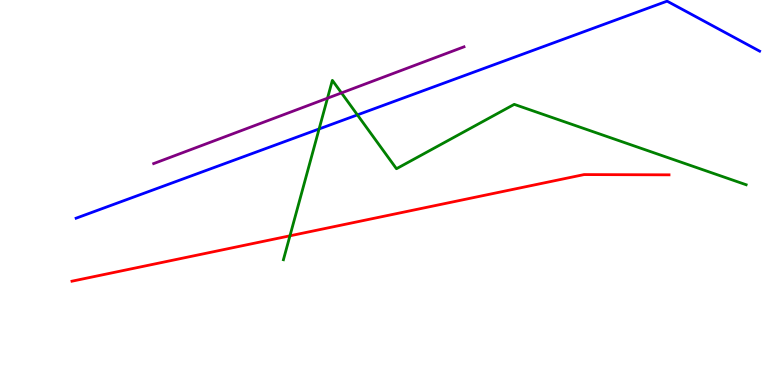[{'lines': ['blue', 'red'], 'intersections': []}, {'lines': ['green', 'red'], 'intersections': [{'x': 3.74, 'y': 3.88}]}, {'lines': ['purple', 'red'], 'intersections': []}, {'lines': ['blue', 'green'], 'intersections': [{'x': 4.12, 'y': 6.65}, {'x': 4.61, 'y': 7.02}]}, {'lines': ['blue', 'purple'], 'intersections': []}, {'lines': ['green', 'purple'], 'intersections': [{'x': 4.23, 'y': 7.45}, {'x': 4.41, 'y': 7.59}]}]